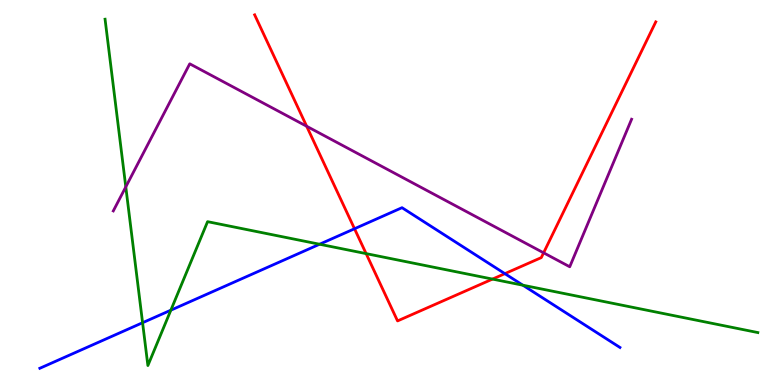[{'lines': ['blue', 'red'], 'intersections': [{'x': 4.57, 'y': 4.06}, {'x': 6.51, 'y': 2.89}]}, {'lines': ['green', 'red'], 'intersections': [{'x': 4.72, 'y': 3.41}, {'x': 6.36, 'y': 2.75}]}, {'lines': ['purple', 'red'], 'intersections': [{'x': 3.96, 'y': 6.72}, {'x': 7.01, 'y': 3.43}]}, {'lines': ['blue', 'green'], 'intersections': [{'x': 1.84, 'y': 1.62}, {'x': 2.2, 'y': 1.94}, {'x': 4.12, 'y': 3.66}, {'x': 6.75, 'y': 2.59}]}, {'lines': ['blue', 'purple'], 'intersections': []}, {'lines': ['green', 'purple'], 'intersections': [{'x': 1.62, 'y': 5.15}]}]